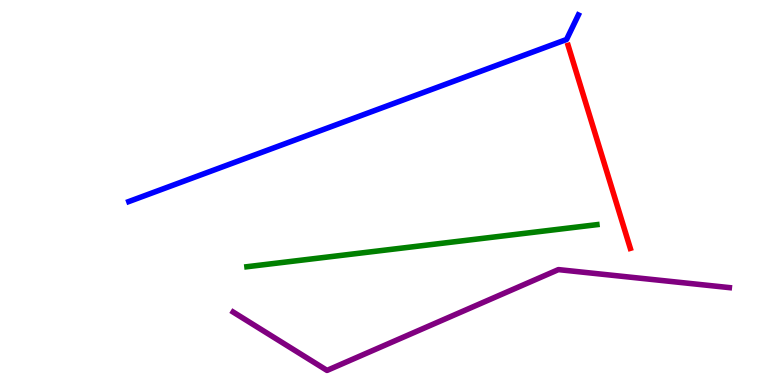[{'lines': ['blue', 'red'], 'intersections': []}, {'lines': ['green', 'red'], 'intersections': []}, {'lines': ['purple', 'red'], 'intersections': []}, {'lines': ['blue', 'green'], 'intersections': []}, {'lines': ['blue', 'purple'], 'intersections': []}, {'lines': ['green', 'purple'], 'intersections': []}]